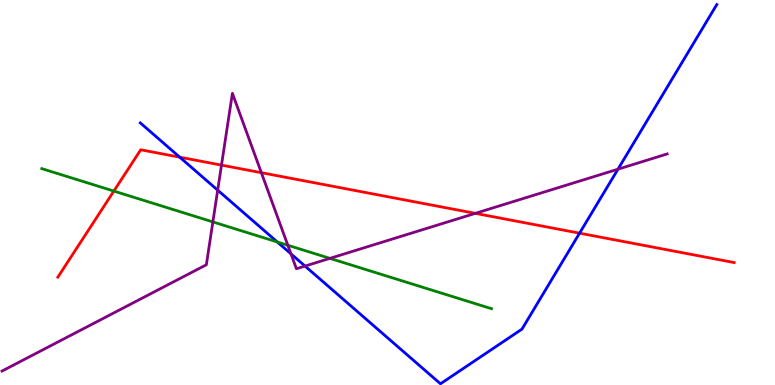[{'lines': ['blue', 'red'], 'intersections': [{'x': 2.32, 'y': 5.92}, {'x': 7.48, 'y': 3.94}]}, {'lines': ['green', 'red'], 'intersections': [{'x': 1.47, 'y': 5.04}]}, {'lines': ['purple', 'red'], 'intersections': [{'x': 2.86, 'y': 5.71}, {'x': 3.37, 'y': 5.51}, {'x': 6.13, 'y': 4.46}]}, {'lines': ['blue', 'green'], 'intersections': [{'x': 3.58, 'y': 3.71}]}, {'lines': ['blue', 'purple'], 'intersections': [{'x': 2.81, 'y': 5.06}, {'x': 3.75, 'y': 3.41}, {'x': 3.94, 'y': 3.09}, {'x': 7.97, 'y': 5.61}]}, {'lines': ['green', 'purple'], 'intersections': [{'x': 2.75, 'y': 4.24}, {'x': 3.71, 'y': 3.63}, {'x': 4.26, 'y': 3.29}]}]